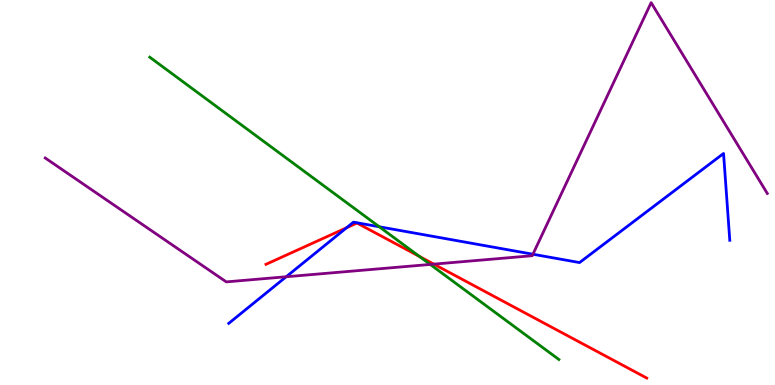[{'lines': ['blue', 'red'], 'intersections': [{'x': 4.47, 'y': 4.08}]}, {'lines': ['green', 'red'], 'intersections': [{'x': 5.41, 'y': 3.34}]}, {'lines': ['purple', 'red'], 'intersections': [{'x': 5.6, 'y': 3.14}]}, {'lines': ['blue', 'green'], 'intersections': [{'x': 4.89, 'y': 4.11}]}, {'lines': ['blue', 'purple'], 'intersections': [{'x': 3.69, 'y': 2.81}, {'x': 6.88, 'y': 3.4}]}, {'lines': ['green', 'purple'], 'intersections': [{'x': 5.55, 'y': 3.13}]}]